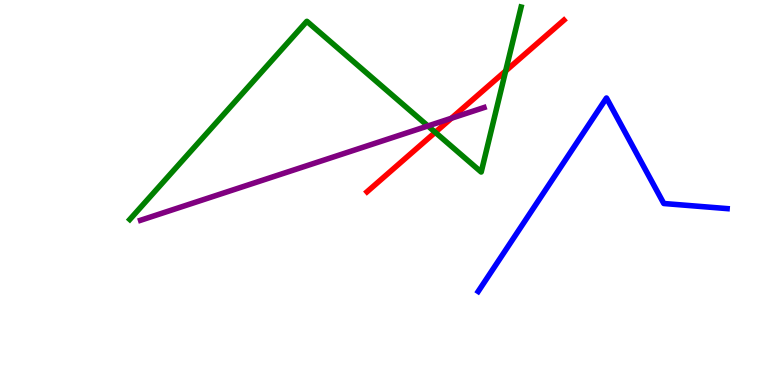[{'lines': ['blue', 'red'], 'intersections': []}, {'lines': ['green', 'red'], 'intersections': [{'x': 5.62, 'y': 6.56}, {'x': 6.52, 'y': 8.16}]}, {'lines': ['purple', 'red'], 'intersections': [{'x': 5.82, 'y': 6.93}]}, {'lines': ['blue', 'green'], 'intersections': []}, {'lines': ['blue', 'purple'], 'intersections': []}, {'lines': ['green', 'purple'], 'intersections': [{'x': 5.52, 'y': 6.73}]}]